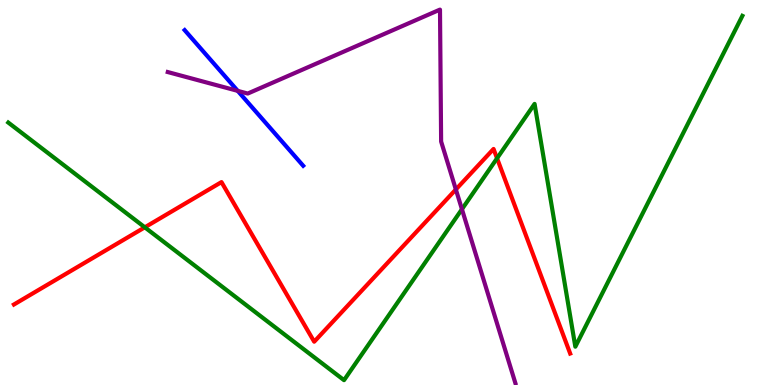[{'lines': ['blue', 'red'], 'intersections': []}, {'lines': ['green', 'red'], 'intersections': [{'x': 1.87, 'y': 4.1}, {'x': 6.41, 'y': 5.89}]}, {'lines': ['purple', 'red'], 'intersections': [{'x': 5.88, 'y': 5.08}]}, {'lines': ['blue', 'green'], 'intersections': []}, {'lines': ['blue', 'purple'], 'intersections': [{'x': 3.07, 'y': 7.64}]}, {'lines': ['green', 'purple'], 'intersections': [{'x': 5.96, 'y': 4.57}]}]